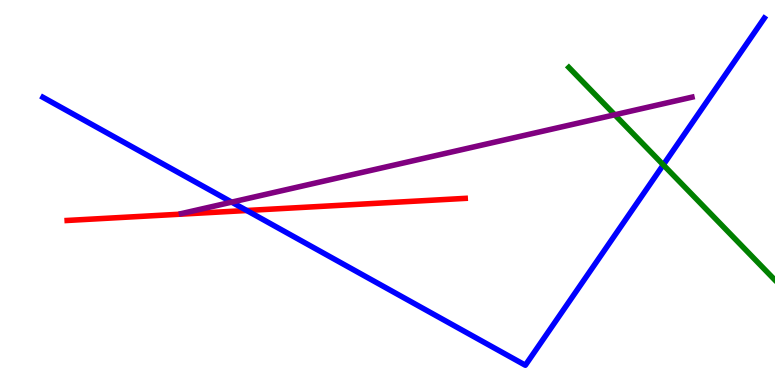[{'lines': ['blue', 'red'], 'intersections': [{'x': 3.18, 'y': 4.53}]}, {'lines': ['green', 'red'], 'intersections': []}, {'lines': ['purple', 'red'], 'intersections': []}, {'lines': ['blue', 'green'], 'intersections': [{'x': 8.56, 'y': 5.72}]}, {'lines': ['blue', 'purple'], 'intersections': [{'x': 2.99, 'y': 4.75}]}, {'lines': ['green', 'purple'], 'intersections': [{'x': 7.93, 'y': 7.02}]}]